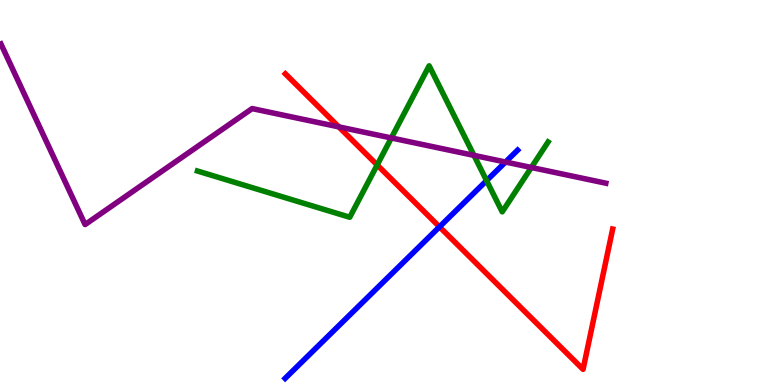[{'lines': ['blue', 'red'], 'intersections': [{'x': 5.67, 'y': 4.11}]}, {'lines': ['green', 'red'], 'intersections': [{'x': 4.87, 'y': 5.72}]}, {'lines': ['purple', 'red'], 'intersections': [{'x': 4.37, 'y': 6.7}]}, {'lines': ['blue', 'green'], 'intersections': [{'x': 6.28, 'y': 5.31}]}, {'lines': ['blue', 'purple'], 'intersections': [{'x': 6.52, 'y': 5.79}]}, {'lines': ['green', 'purple'], 'intersections': [{'x': 5.05, 'y': 6.42}, {'x': 6.12, 'y': 5.96}, {'x': 6.86, 'y': 5.65}]}]